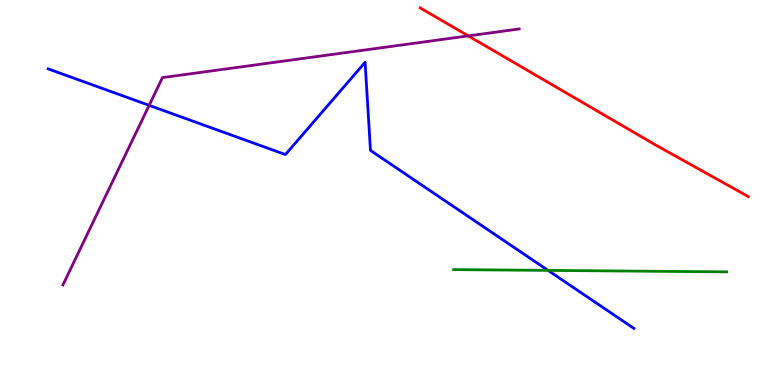[{'lines': ['blue', 'red'], 'intersections': []}, {'lines': ['green', 'red'], 'intersections': []}, {'lines': ['purple', 'red'], 'intersections': [{'x': 6.04, 'y': 9.07}]}, {'lines': ['blue', 'green'], 'intersections': [{'x': 7.07, 'y': 2.98}]}, {'lines': ['blue', 'purple'], 'intersections': [{'x': 1.92, 'y': 7.26}]}, {'lines': ['green', 'purple'], 'intersections': []}]